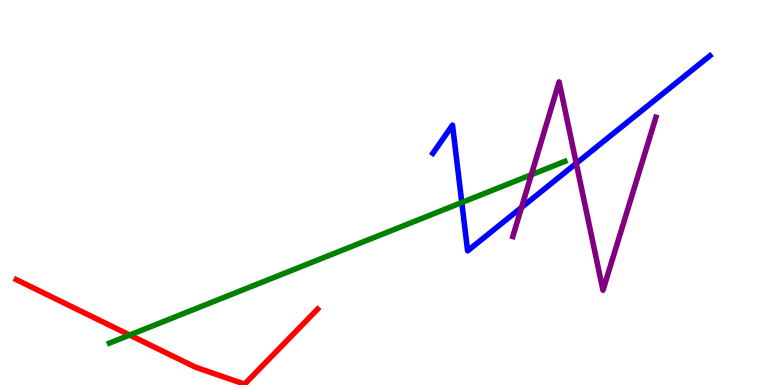[{'lines': ['blue', 'red'], 'intersections': []}, {'lines': ['green', 'red'], 'intersections': [{'x': 1.67, 'y': 1.3}]}, {'lines': ['purple', 'red'], 'intersections': []}, {'lines': ['blue', 'green'], 'intersections': [{'x': 5.96, 'y': 4.74}]}, {'lines': ['blue', 'purple'], 'intersections': [{'x': 6.73, 'y': 4.61}, {'x': 7.44, 'y': 5.76}]}, {'lines': ['green', 'purple'], 'intersections': [{'x': 6.86, 'y': 5.46}]}]